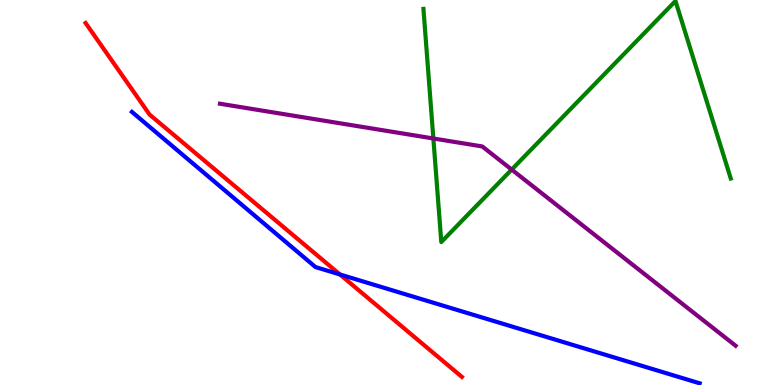[{'lines': ['blue', 'red'], 'intersections': [{'x': 4.39, 'y': 2.87}]}, {'lines': ['green', 'red'], 'intersections': []}, {'lines': ['purple', 'red'], 'intersections': []}, {'lines': ['blue', 'green'], 'intersections': []}, {'lines': ['blue', 'purple'], 'intersections': []}, {'lines': ['green', 'purple'], 'intersections': [{'x': 5.59, 'y': 6.4}, {'x': 6.6, 'y': 5.59}]}]